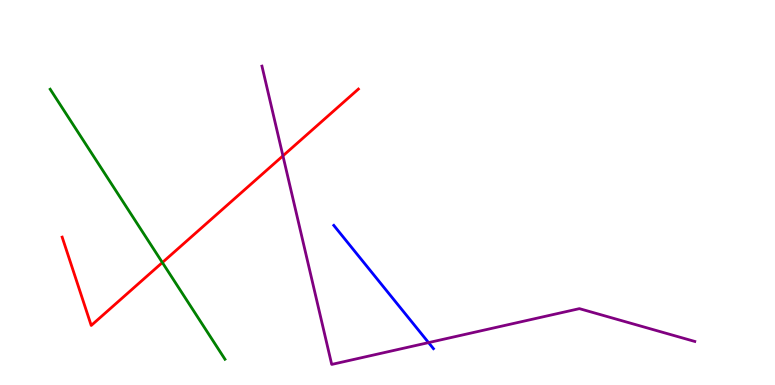[{'lines': ['blue', 'red'], 'intersections': []}, {'lines': ['green', 'red'], 'intersections': [{'x': 2.09, 'y': 3.18}]}, {'lines': ['purple', 'red'], 'intersections': [{'x': 3.65, 'y': 5.95}]}, {'lines': ['blue', 'green'], 'intersections': []}, {'lines': ['blue', 'purple'], 'intersections': [{'x': 5.53, 'y': 1.1}]}, {'lines': ['green', 'purple'], 'intersections': []}]